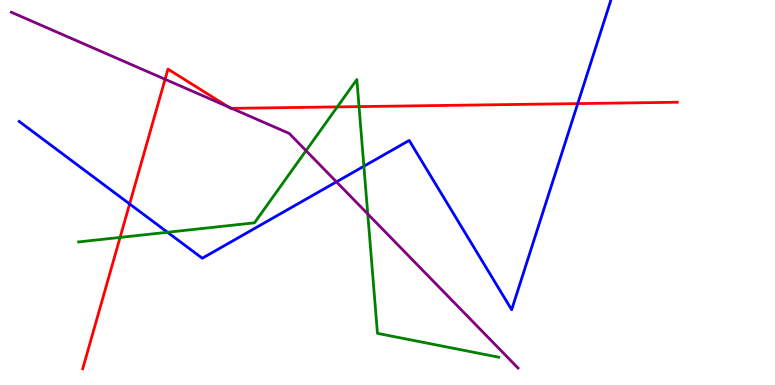[{'lines': ['blue', 'red'], 'intersections': [{'x': 1.67, 'y': 4.7}, {'x': 7.45, 'y': 7.31}]}, {'lines': ['green', 'red'], 'intersections': [{'x': 1.55, 'y': 3.83}, {'x': 4.35, 'y': 7.22}, {'x': 4.63, 'y': 7.23}]}, {'lines': ['purple', 'red'], 'intersections': [{'x': 2.13, 'y': 7.94}, {'x': 2.94, 'y': 7.23}, {'x': 2.99, 'y': 7.19}]}, {'lines': ['blue', 'green'], 'intersections': [{'x': 2.16, 'y': 3.97}, {'x': 4.7, 'y': 5.68}]}, {'lines': ['blue', 'purple'], 'intersections': [{'x': 4.34, 'y': 5.28}]}, {'lines': ['green', 'purple'], 'intersections': [{'x': 3.95, 'y': 6.09}, {'x': 4.75, 'y': 4.44}]}]